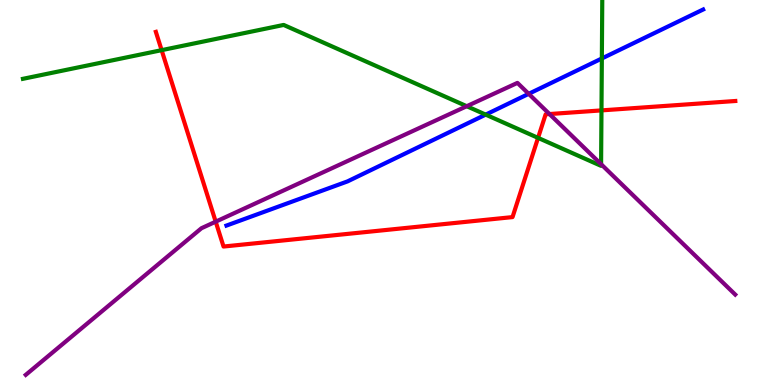[{'lines': ['blue', 'red'], 'intersections': []}, {'lines': ['green', 'red'], 'intersections': [{'x': 2.09, 'y': 8.7}, {'x': 6.94, 'y': 6.42}, {'x': 7.76, 'y': 7.13}]}, {'lines': ['purple', 'red'], 'intersections': [{'x': 2.78, 'y': 4.24}, {'x': 7.09, 'y': 7.04}]}, {'lines': ['blue', 'green'], 'intersections': [{'x': 6.27, 'y': 7.02}, {'x': 7.77, 'y': 8.48}]}, {'lines': ['blue', 'purple'], 'intersections': [{'x': 6.82, 'y': 7.56}]}, {'lines': ['green', 'purple'], 'intersections': [{'x': 6.02, 'y': 7.24}, {'x': 7.76, 'y': 5.74}]}]